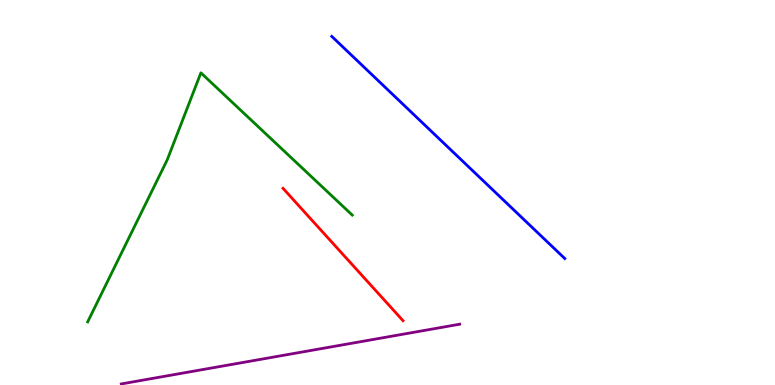[{'lines': ['blue', 'red'], 'intersections': []}, {'lines': ['green', 'red'], 'intersections': []}, {'lines': ['purple', 'red'], 'intersections': []}, {'lines': ['blue', 'green'], 'intersections': []}, {'lines': ['blue', 'purple'], 'intersections': []}, {'lines': ['green', 'purple'], 'intersections': []}]